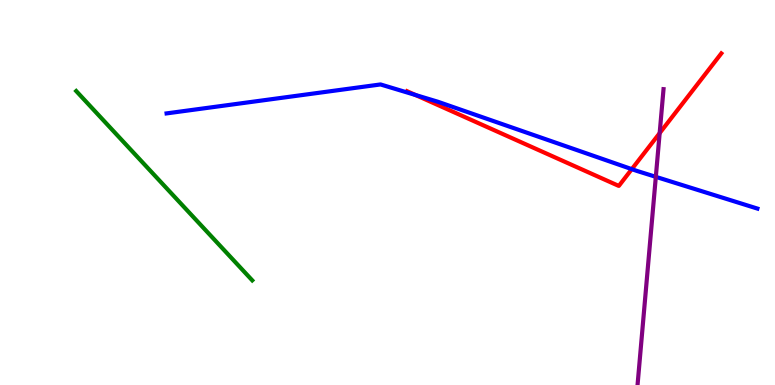[{'lines': ['blue', 'red'], 'intersections': [{'x': 5.36, 'y': 7.53}, {'x': 8.15, 'y': 5.61}]}, {'lines': ['green', 'red'], 'intersections': []}, {'lines': ['purple', 'red'], 'intersections': [{'x': 8.51, 'y': 6.54}]}, {'lines': ['blue', 'green'], 'intersections': []}, {'lines': ['blue', 'purple'], 'intersections': [{'x': 8.46, 'y': 5.41}]}, {'lines': ['green', 'purple'], 'intersections': []}]